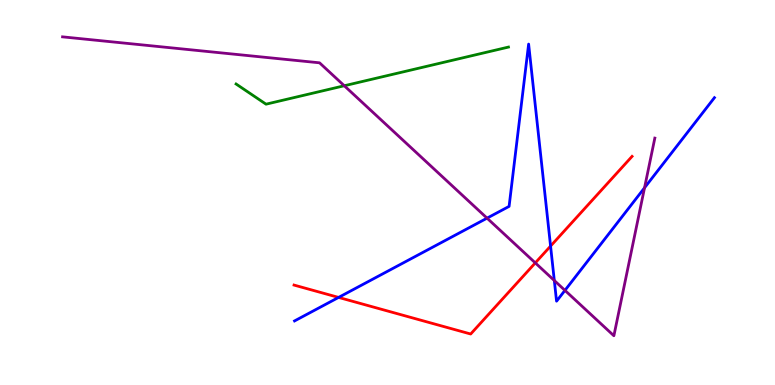[{'lines': ['blue', 'red'], 'intersections': [{'x': 4.37, 'y': 2.27}, {'x': 7.1, 'y': 3.61}]}, {'lines': ['green', 'red'], 'intersections': []}, {'lines': ['purple', 'red'], 'intersections': [{'x': 6.91, 'y': 3.17}]}, {'lines': ['blue', 'green'], 'intersections': []}, {'lines': ['blue', 'purple'], 'intersections': [{'x': 6.28, 'y': 4.33}, {'x': 7.15, 'y': 2.71}, {'x': 7.29, 'y': 2.46}, {'x': 8.32, 'y': 5.12}]}, {'lines': ['green', 'purple'], 'intersections': [{'x': 4.44, 'y': 7.77}]}]